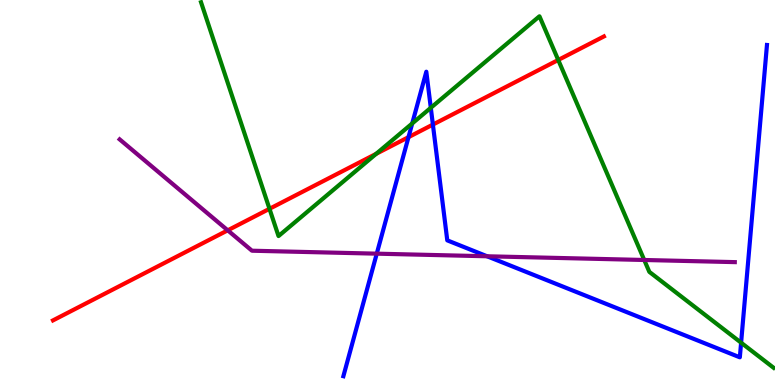[{'lines': ['blue', 'red'], 'intersections': [{'x': 5.27, 'y': 6.44}, {'x': 5.59, 'y': 6.76}]}, {'lines': ['green', 'red'], 'intersections': [{'x': 3.48, 'y': 4.58}, {'x': 4.85, 'y': 6.0}, {'x': 7.2, 'y': 8.44}]}, {'lines': ['purple', 'red'], 'intersections': [{'x': 2.94, 'y': 4.02}]}, {'lines': ['blue', 'green'], 'intersections': [{'x': 5.32, 'y': 6.79}, {'x': 5.56, 'y': 7.2}, {'x': 9.56, 'y': 1.1}]}, {'lines': ['blue', 'purple'], 'intersections': [{'x': 4.86, 'y': 3.41}, {'x': 6.28, 'y': 3.34}]}, {'lines': ['green', 'purple'], 'intersections': [{'x': 8.31, 'y': 3.25}]}]